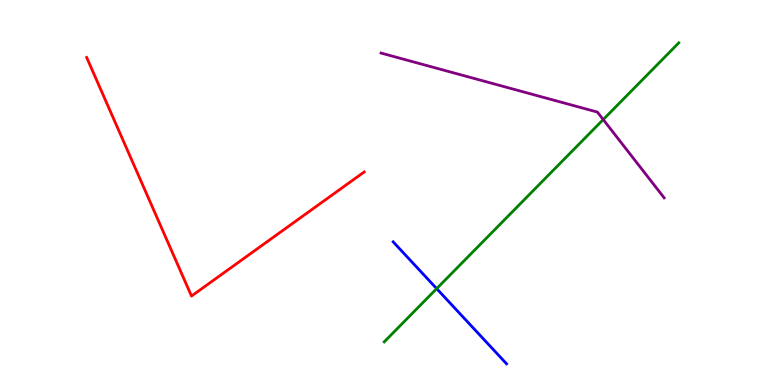[{'lines': ['blue', 'red'], 'intersections': []}, {'lines': ['green', 'red'], 'intersections': []}, {'lines': ['purple', 'red'], 'intersections': []}, {'lines': ['blue', 'green'], 'intersections': [{'x': 5.63, 'y': 2.5}]}, {'lines': ['blue', 'purple'], 'intersections': []}, {'lines': ['green', 'purple'], 'intersections': [{'x': 7.78, 'y': 6.89}]}]